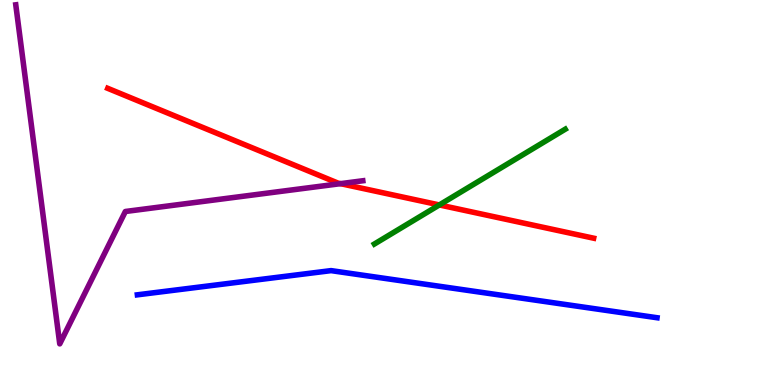[{'lines': ['blue', 'red'], 'intersections': []}, {'lines': ['green', 'red'], 'intersections': [{'x': 5.67, 'y': 4.68}]}, {'lines': ['purple', 'red'], 'intersections': [{'x': 4.39, 'y': 5.23}]}, {'lines': ['blue', 'green'], 'intersections': []}, {'lines': ['blue', 'purple'], 'intersections': []}, {'lines': ['green', 'purple'], 'intersections': []}]